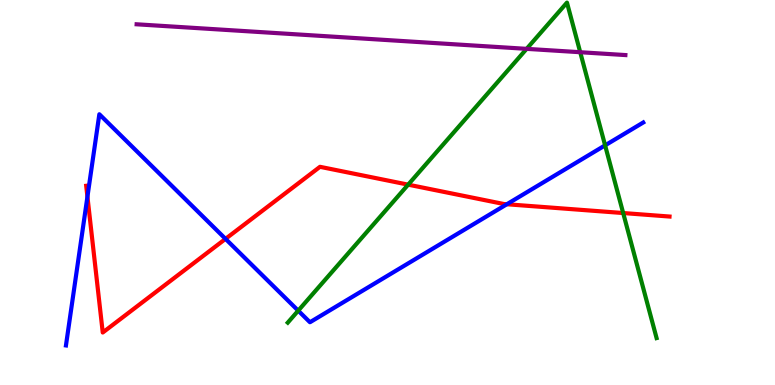[{'lines': ['blue', 'red'], 'intersections': [{'x': 1.13, 'y': 4.89}, {'x': 2.91, 'y': 3.8}, {'x': 6.54, 'y': 4.69}]}, {'lines': ['green', 'red'], 'intersections': [{'x': 5.27, 'y': 5.2}, {'x': 8.04, 'y': 4.47}]}, {'lines': ['purple', 'red'], 'intersections': []}, {'lines': ['blue', 'green'], 'intersections': [{'x': 3.85, 'y': 1.93}, {'x': 7.81, 'y': 6.22}]}, {'lines': ['blue', 'purple'], 'intersections': []}, {'lines': ['green', 'purple'], 'intersections': [{'x': 6.8, 'y': 8.73}, {'x': 7.49, 'y': 8.64}]}]